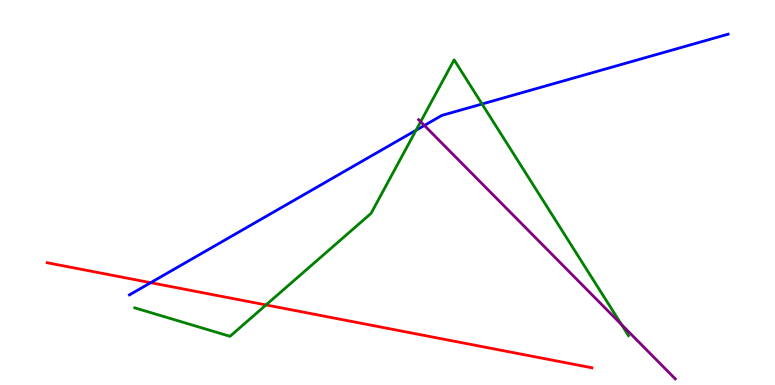[{'lines': ['blue', 'red'], 'intersections': [{'x': 1.94, 'y': 2.66}]}, {'lines': ['green', 'red'], 'intersections': [{'x': 3.43, 'y': 2.08}]}, {'lines': ['purple', 'red'], 'intersections': []}, {'lines': ['blue', 'green'], 'intersections': [{'x': 5.37, 'y': 6.62}, {'x': 6.22, 'y': 7.3}]}, {'lines': ['blue', 'purple'], 'intersections': [{'x': 5.48, 'y': 6.74}]}, {'lines': ['green', 'purple'], 'intersections': [{'x': 5.43, 'y': 6.84}, {'x': 8.02, 'y': 1.57}]}]